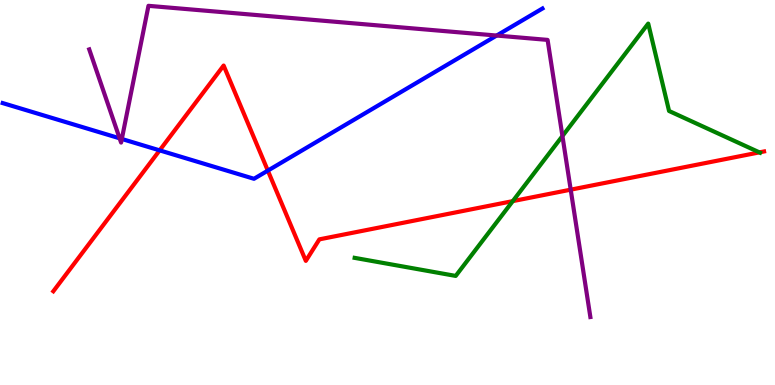[{'lines': ['blue', 'red'], 'intersections': [{'x': 2.06, 'y': 6.09}, {'x': 3.46, 'y': 5.57}]}, {'lines': ['green', 'red'], 'intersections': [{'x': 6.62, 'y': 4.78}, {'x': 9.8, 'y': 6.04}]}, {'lines': ['purple', 'red'], 'intersections': [{'x': 7.36, 'y': 5.07}]}, {'lines': ['blue', 'green'], 'intersections': []}, {'lines': ['blue', 'purple'], 'intersections': [{'x': 1.54, 'y': 6.41}, {'x': 1.57, 'y': 6.39}, {'x': 6.41, 'y': 9.08}]}, {'lines': ['green', 'purple'], 'intersections': [{'x': 7.26, 'y': 6.47}]}]